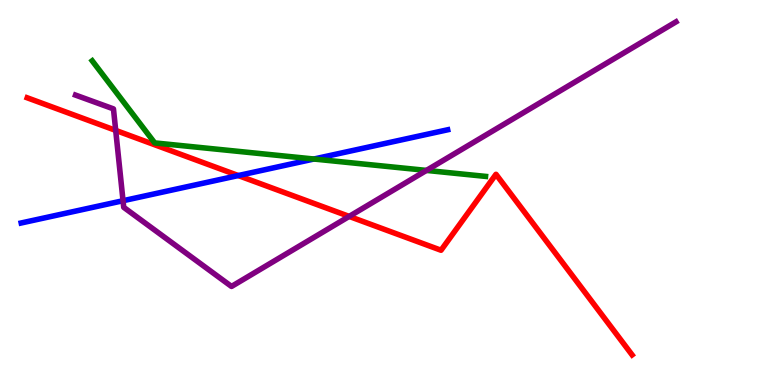[{'lines': ['blue', 'red'], 'intersections': [{'x': 3.07, 'y': 5.44}]}, {'lines': ['green', 'red'], 'intersections': []}, {'lines': ['purple', 'red'], 'intersections': [{'x': 1.49, 'y': 6.61}, {'x': 4.51, 'y': 4.38}]}, {'lines': ['blue', 'green'], 'intersections': [{'x': 4.05, 'y': 5.87}]}, {'lines': ['blue', 'purple'], 'intersections': [{'x': 1.59, 'y': 4.79}]}, {'lines': ['green', 'purple'], 'intersections': [{'x': 5.5, 'y': 5.57}]}]